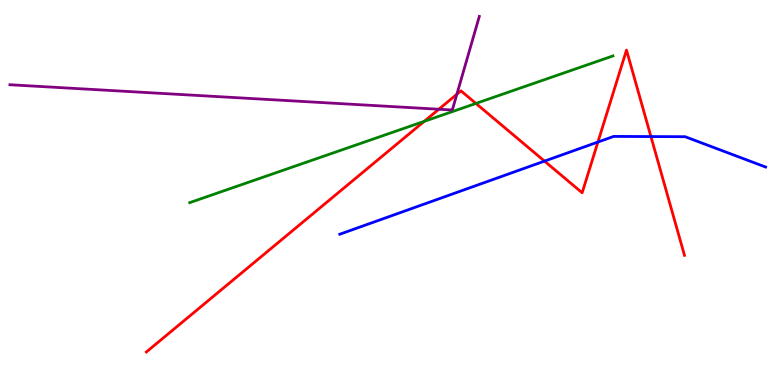[{'lines': ['blue', 'red'], 'intersections': [{'x': 7.03, 'y': 5.82}, {'x': 7.72, 'y': 6.31}, {'x': 8.4, 'y': 6.45}]}, {'lines': ['green', 'red'], 'intersections': [{'x': 5.47, 'y': 6.85}, {'x': 6.14, 'y': 7.31}]}, {'lines': ['purple', 'red'], 'intersections': [{'x': 5.66, 'y': 7.16}, {'x': 5.89, 'y': 7.55}]}, {'lines': ['blue', 'green'], 'intersections': []}, {'lines': ['blue', 'purple'], 'intersections': []}, {'lines': ['green', 'purple'], 'intersections': []}]